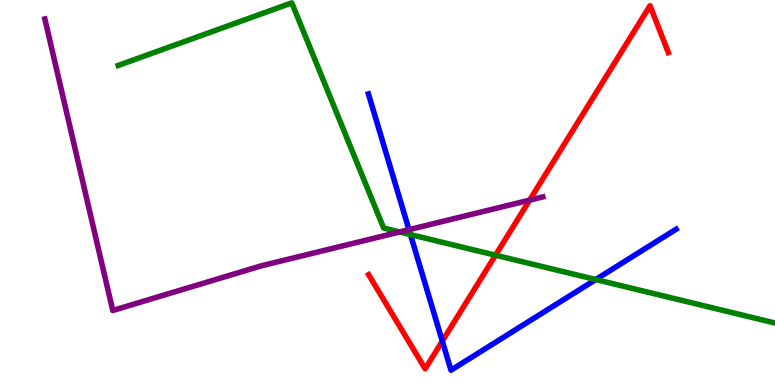[{'lines': ['blue', 'red'], 'intersections': [{'x': 5.71, 'y': 1.14}]}, {'lines': ['green', 'red'], 'intersections': [{'x': 6.39, 'y': 3.37}]}, {'lines': ['purple', 'red'], 'intersections': [{'x': 6.83, 'y': 4.8}]}, {'lines': ['blue', 'green'], 'intersections': [{'x': 5.3, 'y': 3.91}, {'x': 7.69, 'y': 2.74}]}, {'lines': ['blue', 'purple'], 'intersections': [{'x': 5.28, 'y': 4.03}]}, {'lines': ['green', 'purple'], 'intersections': [{'x': 5.16, 'y': 3.98}]}]